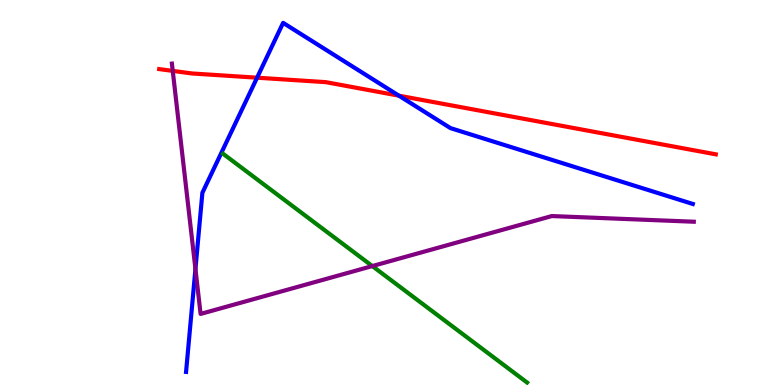[{'lines': ['blue', 'red'], 'intersections': [{'x': 3.32, 'y': 7.98}, {'x': 5.15, 'y': 7.51}]}, {'lines': ['green', 'red'], 'intersections': []}, {'lines': ['purple', 'red'], 'intersections': [{'x': 2.23, 'y': 8.16}]}, {'lines': ['blue', 'green'], 'intersections': []}, {'lines': ['blue', 'purple'], 'intersections': [{'x': 2.52, 'y': 3.01}]}, {'lines': ['green', 'purple'], 'intersections': [{'x': 4.8, 'y': 3.09}]}]